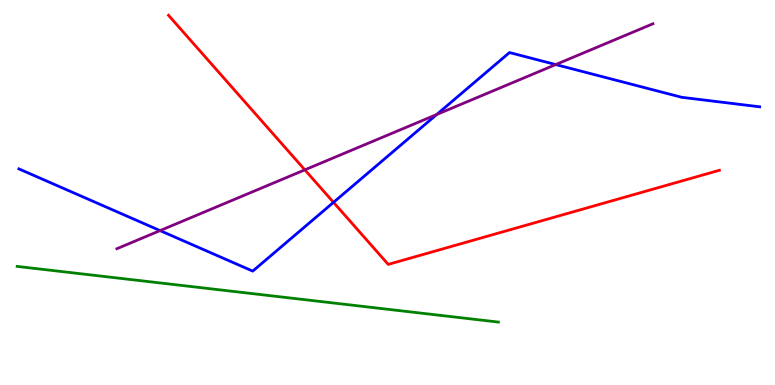[{'lines': ['blue', 'red'], 'intersections': [{'x': 4.3, 'y': 4.74}]}, {'lines': ['green', 'red'], 'intersections': []}, {'lines': ['purple', 'red'], 'intersections': [{'x': 3.93, 'y': 5.59}]}, {'lines': ['blue', 'green'], 'intersections': []}, {'lines': ['blue', 'purple'], 'intersections': [{'x': 2.07, 'y': 4.01}, {'x': 5.63, 'y': 7.03}, {'x': 7.17, 'y': 8.32}]}, {'lines': ['green', 'purple'], 'intersections': []}]